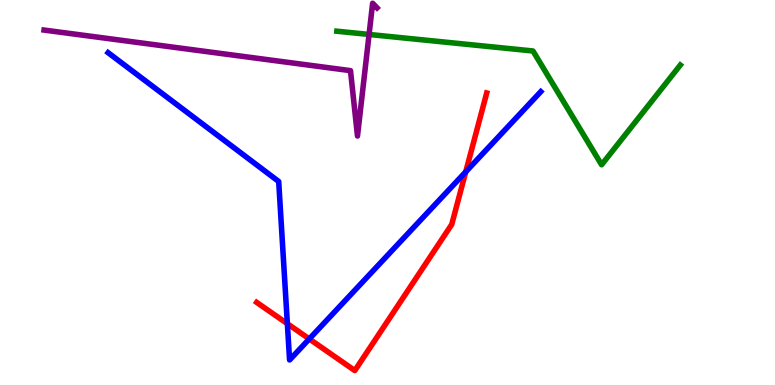[{'lines': ['blue', 'red'], 'intersections': [{'x': 3.71, 'y': 1.59}, {'x': 3.99, 'y': 1.2}, {'x': 6.01, 'y': 5.54}]}, {'lines': ['green', 'red'], 'intersections': []}, {'lines': ['purple', 'red'], 'intersections': []}, {'lines': ['blue', 'green'], 'intersections': []}, {'lines': ['blue', 'purple'], 'intersections': []}, {'lines': ['green', 'purple'], 'intersections': [{'x': 4.76, 'y': 9.11}]}]